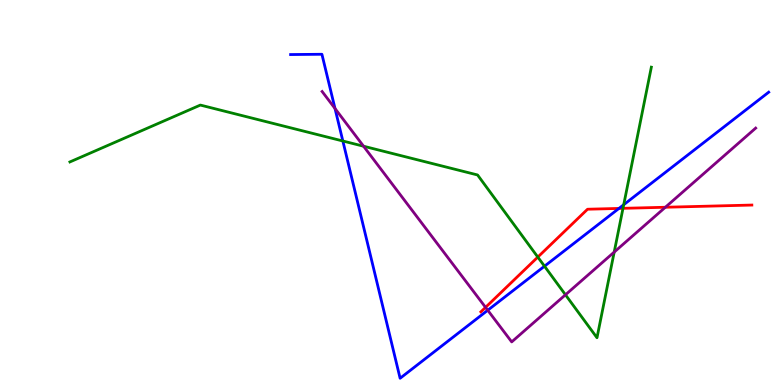[{'lines': ['blue', 'red'], 'intersections': [{'x': 7.99, 'y': 4.59}]}, {'lines': ['green', 'red'], 'intersections': [{'x': 6.94, 'y': 3.32}, {'x': 8.04, 'y': 4.59}]}, {'lines': ['purple', 'red'], 'intersections': [{'x': 6.27, 'y': 2.02}, {'x': 8.59, 'y': 4.62}]}, {'lines': ['blue', 'green'], 'intersections': [{'x': 4.42, 'y': 6.34}, {'x': 7.03, 'y': 3.09}, {'x': 8.05, 'y': 4.68}]}, {'lines': ['blue', 'purple'], 'intersections': [{'x': 4.32, 'y': 7.18}, {'x': 6.29, 'y': 1.94}]}, {'lines': ['green', 'purple'], 'intersections': [{'x': 4.69, 'y': 6.2}, {'x': 7.3, 'y': 2.34}, {'x': 7.93, 'y': 3.45}]}]